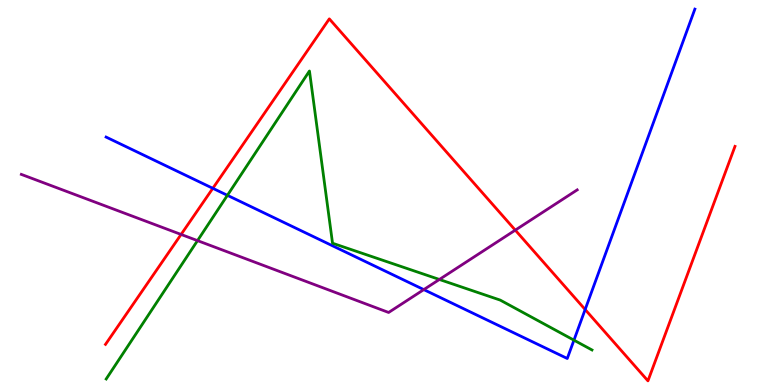[{'lines': ['blue', 'red'], 'intersections': [{'x': 2.75, 'y': 5.11}, {'x': 7.55, 'y': 1.96}]}, {'lines': ['green', 'red'], 'intersections': []}, {'lines': ['purple', 'red'], 'intersections': [{'x': 2.34, 'y': 3.91}, {'x': 6.65, 'y': 4.02}]}, {'lines': ['blue', 'green'], 'intersections': [{'x': 2.93, 'y': 4.93}, {'x': 7.41, 'y': 1.16}]}, {'lines': ['blue', 'purple'], 'intersections': [{'x': 5.47, 'y': 2.48}]}, {'lines': ['green', 'purple'], 'intersections': [{'x': 2.55, 'y': 3.75}, {'x': 5.67, 'y': 2.74}]}]